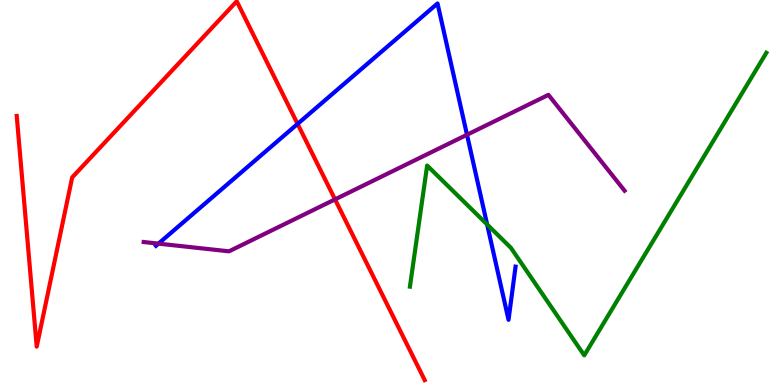[{'lines': ['blue', 'red'], 'intersections': [{'x': 3.84, 'y': 6.78}]}, {'lines': ['green', 'red'], 'intersections': []}, {'lines': ['purple', 'red'], 'intersections': [{'x': 4.32, 'y': 4.82}]}, {'lines': ['blue', 'green'], 'intersections': [{'x': 6.29, 'y': 4.17}]}, {'lines': ['blue', 'purple'], 'intersections': [{'x': 2.04, 'y': 3.67}, {'x': 6.03, 'y': 6.5}]}, {'lines': ['green', 'purple'], 'intersections': []}]